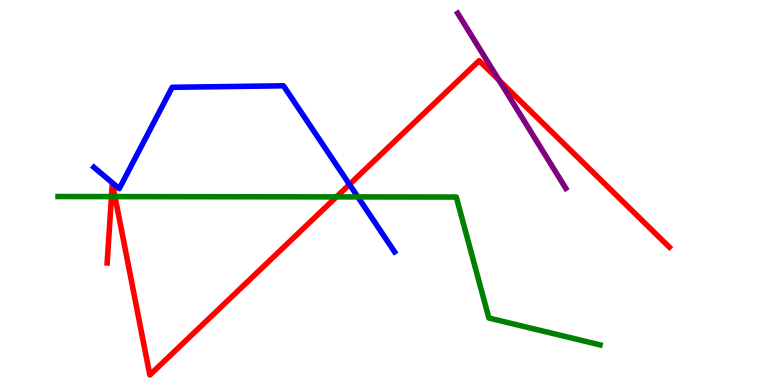[{'lines': ['blue', 'red'], 'intersections': [{'x': 4.51, 'y': 5.21}]}, {'lines': ['green', 'red'], 'intersections': [{'x': 1.44, 'y': 4.89}, {'x': 1.48, 'y': 4.89}, {'x': 4.34, 'y': 4.89}]}, {'lines': ['purple', 'red'], 'intersections': [{'x': 6.44, 'y': 7.92}]}, {'lines': ['blue', 'green'], 'intersections': [{'x': 4.62, 'y': 4.89}]}, {'lines': ['blue', 'purple'], 'intersections': []}, {'lines': ['green', 'purple'], 'intersections': []}]